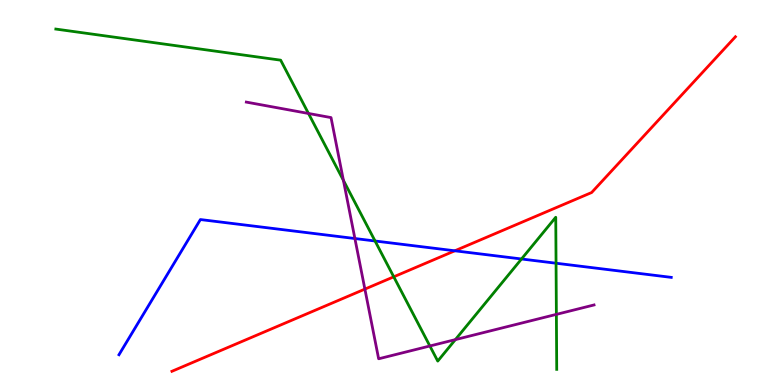[{'lines': ['blue', 'red'], 'intersections': [{'x': 5.87, 'y': 3.49}]}, {'lines': ['green', 'red'], 'intersections': [{'x': 5.08, 'y': 2.81}]}, {'lines': ['purple', 'red'], 'intersections': [{'x': 4.71, 'y': 2.49}]}, {'lines': ['blue', 'green'], 'intersections': [{'x': 4.84, 'y': 3.74}, {'x': 6.73, 'y': 3.27}, {'x': 7.17, 'y': 3.16}]}, {'lines': ['blue', 'purple'], 'intersections': [{'x': 4.58, 'y': 3.8}]}, {'lines': ['green', 'purple'], 'intersections': [{'x': 3.98, 'y': 7.05}, {'x': 4.43, 'y': 5.31}, {'x': 5.55, 'y': 1.01}, {'x': 5.88, 'y': 1.18}, {'x': 7.18, 'y': 1.83}]}]